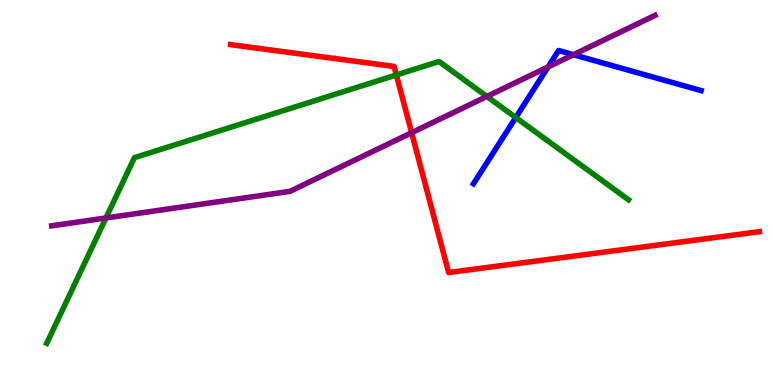[{'lines': ['blue', 'red'], 'intersections': []}, {'lines': ['green', 'red'], 'intersections': [{'x': 5.11, 'y': 8.05}]}, {'lines': ['purple', 'red'], 'intersections': [{'x': 5.31, 'y': 6.55}]}, {'lines': ['blue', 'green'], 'intersections': [{'x': 6.66, 'y': 6.95}]}, {'lines': ['blue', 'purple'], 'intersections': [{'x': 7.07, 'y': 8.26}, {'x': 7.4, 'y': 8.58}]}, {'lines': ['green', 'purple'], 'intersections': [{'x': 1.37, 'y': 4.34}, {'x': 6.28, 'y': 7.5}]}]